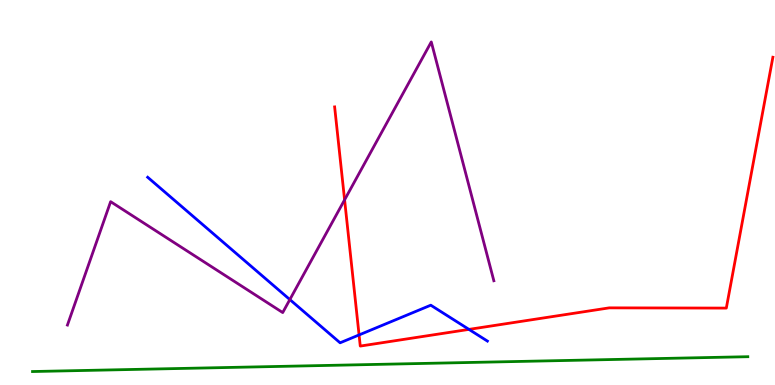[{'lines': ['blue', 'red'], 'intersections': [{'x': 4.63, 'y': 1.3}, {'x': 6.05, 'y': 1.44}]}, {'lines': ['green', 'red'], 'intersections': []}, {'lines': ['purple', 'red'], 'intersections': [{'x': 4.45, 'y': 4.81}]}, {'lines': ['blue', 'green'], 'intersections': []}, {'lines': ['blue', 'purple'], 'intersections': [{'x': 3.74, 'y': 2.22}]}, {'lines': ['green', 'purple'], 'intersections': []}]